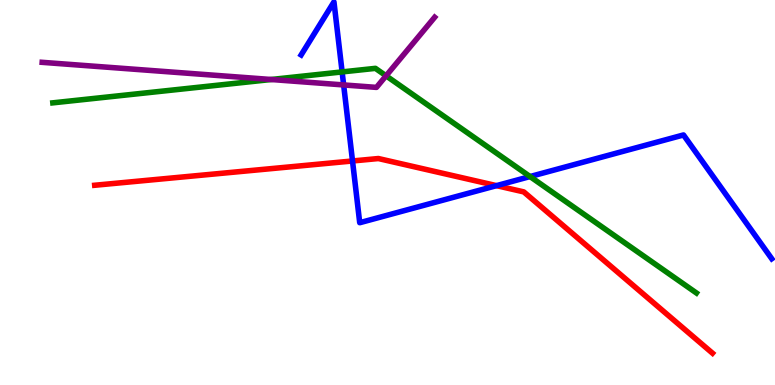[{'lines': ['blue', 'red'], 'intersections': [{'x': 4.55, 'y': 5.82}, {'x': 6.41, 'y': 5.18}]}, {'lines': ['green', 'red'], 'intersections': []}, {'lines': ['purple', 'red'], 'intersections': []}, {'lines': ['blue', 'green'], 'intersections': [{'x': 4.41, 'y': 8.13}, {'x': 6.84, 'y': 5.41}]}, {'lines': ['blue', 'purple'], 'intersections': [{'x': 4.43, 'y': 7.79}]}, {'lines': ['green', 'purple'], 'intersections': [{'x': 3.5, 'y': 7.94}, {'x': 4.98, 'y': 8.03}]}]